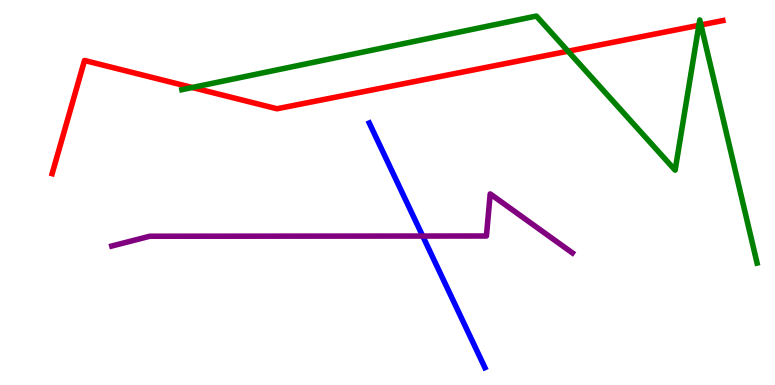[{'lines': ['blue', 'red'], 'intersections': []}, {'lines': ['green', 'red'], 'intersections': [{'x': 2.48, 'y': 7.73}, {'x': 7.33, 'y': 8.67}, {'x': 9.02, 'y': 9.34}, {'x': 9.04, 'y': 9.35}]}, {'lines': ['purple', 'red'], 'intersections': []}, {'lines': ['blue', 'green'], 'intersections': []}, {'lines': ['blue', 'purple'], 'intersections': [{'x': 5.45, 'y': 3.87}]}, {'lines': ['green', 'purple'], 'intersections': []}]